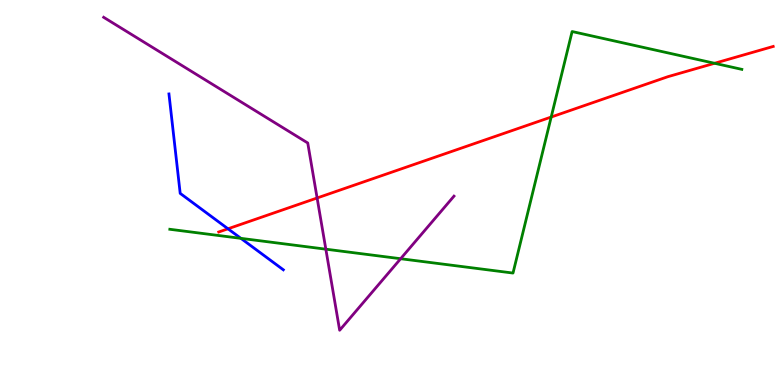[{'lines': ['blue', 'red'], 'intersections': [{'x': 2.94, 'y': 4.06}]}, {'lines': ['green', 'red'], 'intersections': [{'x': 7.11, 'y': 6.96}, {'x': 9.22, 'y': 8.36}]}, {'lines': ['purple', 'red'], 'intersections': [{'x': 4.09, 'y': 4.86}]}, {'lines': ['blue', 'green'], 'intersections': [{'x': 3.11, 'y': 3.81}]}, {'lines': ['blue', 'purple'], 'intersections': []}, {'lines': ['green', 'purple'], 'intersections': [{'x': 4.2, 'y': 3.53}, {'x': 5.17, 'y': 3.28}]}]